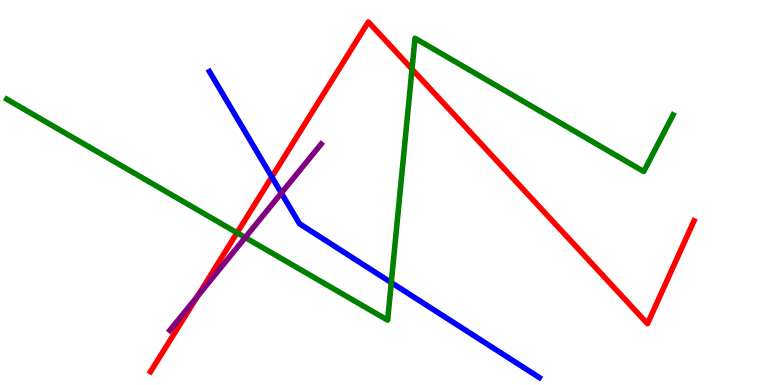[{'lines': ['blue', 'red'], 'intersections': [{'x': 3.51, 'y': 5.4}]}, {'lines': ['green', 'red'], 'intersections': [{'x': 3.06, 'y': 3.95}, {'x': 5.32, 'y': 8.2}]}, {'lines': ['purple', 'red'], 'intersections': [{'x': 2.55, 'y': 2.3}]}, {'lines': ['blue', 'green'], 'intersections': [{'x': 5.05, 'y': 2.66}]}, {'lines': ['blue', 'purple'], 'intersections': [{'x': 3.63, 'y': 4.99}]}, {'lines': ['green', 'purple'], 'intersections': [{'x': 3.16, 'y': 3.83}]}]